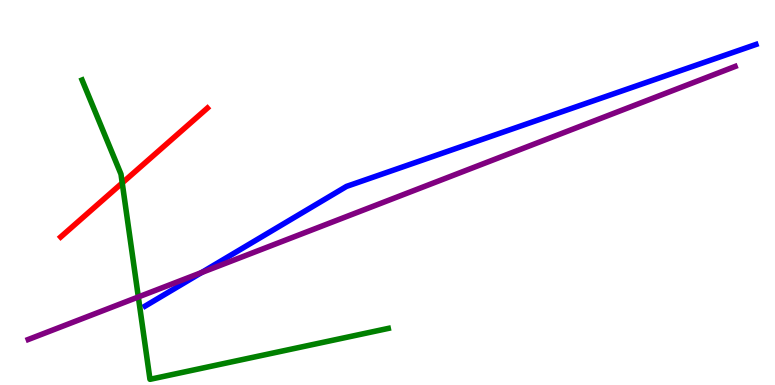[{'lines': ['blue', 'red'], 'intersections': []}, {'lines': ['green', 'red'], 'intersections': [{'x': 1.58, 'y': 5.25}]}, {'lines': ['purple', 'red'], 'intersections': []}, {'lines': ['blue', 'green'], 'intersections': []}, {'lines': ['blue', 'purple'], 'intersections': [{'x': 2.6, 'y': 2.92}]}, {'lines': ['green', 'purple'], 'intersections': [{'x': 1.78, 'y': 2.29}]}]